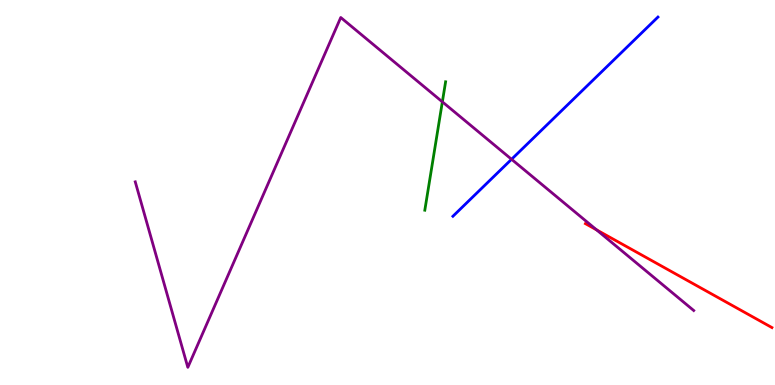[{'lines': ['blue', 'red'], 'intersections': []}, {'lines': ['green', 'red'], 'intersections': []}, {'lines': ['purple', 'red'], 'intersections': [{'x': 7.7, 'y': 4.03}]}, {'lines': ['blue', 'green'], 'intersections': []}, {'lines': ['blue', 'purple'], 'intersections': [{'x': 6.6, 'y': 5.86}]}, {'lines': ['green', 'purple'], 'intersections': [{'x': 5.71, 'y': 7.35}]}]